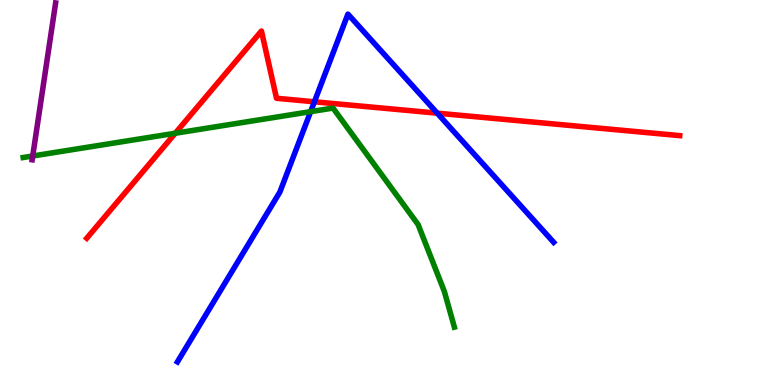[{'lines': ['blue', 'red'], 'intersections': [{'x': 4.06, 'y': 7.36}, {'x': 5.64, 'y': 7.06}]}, {'lines': ['green', 'red'], 'intersections': [{'x': 2.26, 'y': 6.54}]}, {'lines': ['purple', 'red'], 'intersections': []}, {'lines': ['blue', 'green'], 'intersections': [{'x': 4.01, 'y': 7.1}]}, {'lines': ['blue', 'purple'], 'intersections': []}, {'lines': ['green', 'purple'], 'intersections': [{'x': 0.422, 'y': 5.95}]}]